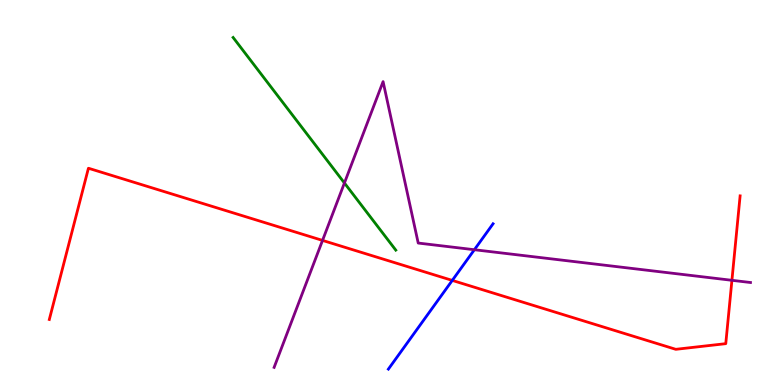[{'lines': ['blue', 'red'], 'intersections': [{'x': 5.84, 'y': 2.72}]}, {'lines': ['green', 'red'], 'intersections': []}, {'lines': ['purple', 'red'], 'intersections': [{'x': 4.16, 'y': 3.76}, {'x': 9.44, 'y': 2.72}]}, {'lines': ['blue', 'green'], 'intersections': []}, {'lines': ['blue', 'purple'], 'intersections': [{'x': 6.12, 'y': 3.51}]}, {'lines': ['green', 'purple'], 'intersections': [{'x': 4.44, 'y': 5.25}]}]